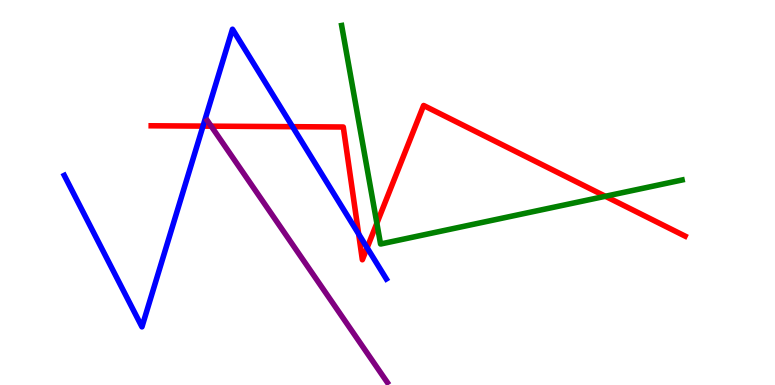[{'lines': ['blue', 'red'], 'intersections': [{'x': 2.62, 'y': 6.72}, {'x': 3.77, 'y': 6.71}, {'x': 4.63, 'y': 3.92}, {'x': 4.74, 'y': 3.56}]}, {'lines': ['green', 'red'], 'intersections': [{'x': 4.86, 'y': 4.2}, {'x': 7.81, 'y': 4.9}]}, {'lines': ['purple', 'red'], 'intersections': [{'x': 2.72, 'y': 6.72}]}, {'lines': ['blue', 'green'], 'intersections': []}, {'lines': ['blue', 'purple'], 'intersections': []}, {'lines': ['green', 'purple'], 'intersections': []}]